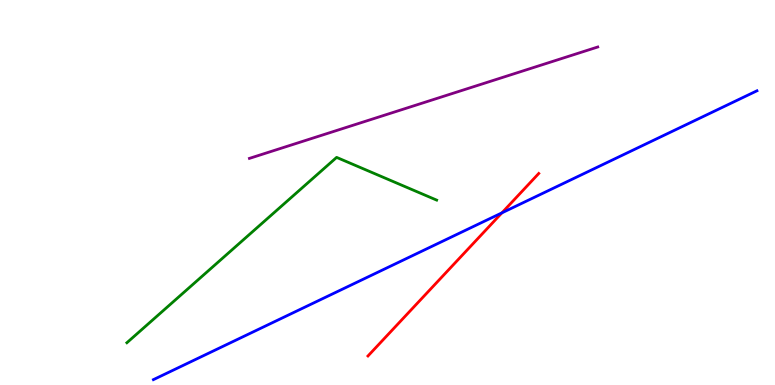[{'lines': ['blue', 'red'], 'intersections': [{'x': 6.48, 'y': 4.47}]}, {'lines': ['green', 'red'], 'intersections': []}, {'lines': ['purple', 'red'], 'intersections': []}, {'lines': ['blue', 'green'], 'intersections': []}, {'lines': ['blue', 'purple'], 'intersections': []}, {'lines': ['green', 'purple'], 'intersections': []}]